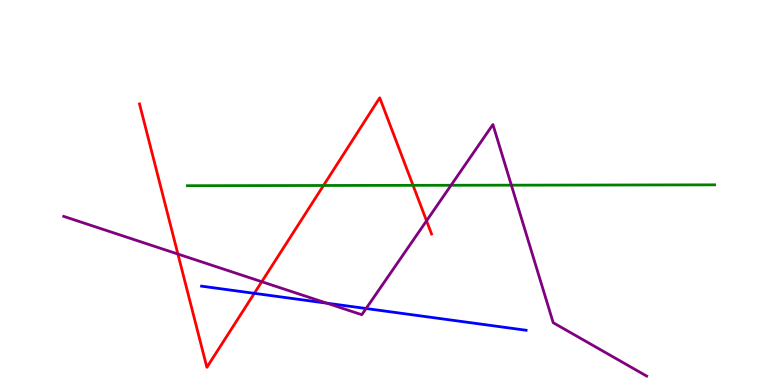[{'lines': ['blue', 'red'], 'intersections': [{'x': 3.28, 'y': 2.38}]}, {'lines': ['green', 'red'], 'intersections': [{'x': 4.17, 'y': 5.18}, {'x': 5.33, 'y': 5.19}]}, {'lines': ['purple', 'red'], 'intersections': [{'x': 2.3, 'y': 3.4}, {'x': 3.38, 'y': 2.68}, {'x': 5.5, 'y': 4.26}]}, {'lines': ['blue', 'green'], 'intersections': []}, {'lines': ['blue', 'purple'], 'intersections': [{'x': 4.22, 'y': 2.13}, {'x': 4.72, 'y': 1.99}]}, {'lines': ['green', 'purple'], 'intersections': [{'x': 5.82, 'y': 5.19}, {'x': 6.6, 'y': 5.19}]}]